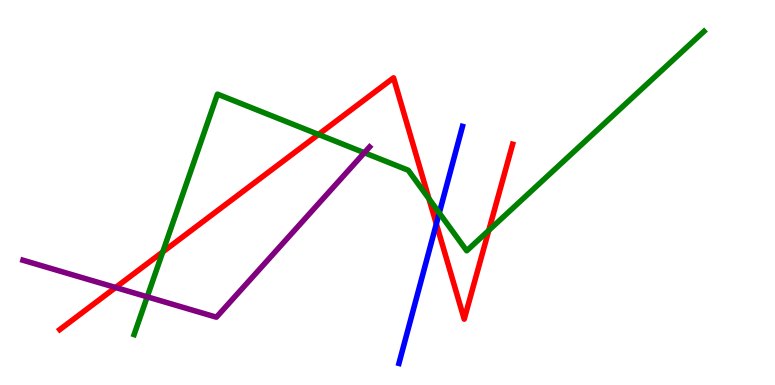[{'lines': ['blue', 'red'], 'intersections': [{'x': 5.63, 'y': 4.18}]}, {'lines': ['green', 'red'], 'intersections': [{'x': 2.1, 'y': 3.46}, {'x': 4.11, 'y': 6.51}, {'x': 5.53, 'y': 4.84}, {'x': 6.31, 'y': 4.02}]}, {'lines': ['purple', 'red'], 'intersections': [{'x': 1.49, 'y': 2.53}]}, {'lines': ['blue', 'green'], 'intersections': [{'x': 5.67, 'y': 4.47}]}, {'lines': ['blue', 'purple'], 'intersections': []}, {'lines': ['green', 'purple'], 'intersections': [{'x': 1.9, 'y': 2.29}, {'x': 4.7, 'y': 6.03}]}]